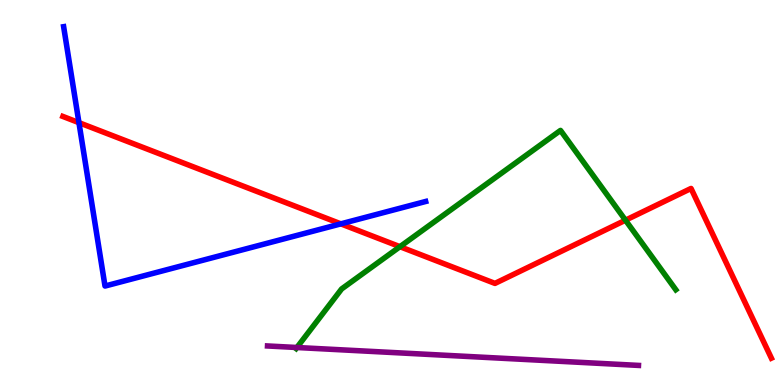[{'lines': ['blue', 'red'], 'intersections': [{'x': 1.02, 'y': 6.81}, {'x': 4.4, 'y': 4.19}]}, {'lines': ['green', 'red'], 'intersections': [{'x': 5.16, 'y': 3.59}, {'x': 8.07, 'y': 4.28}]}, {'lines': ['purple', 'red'], 'intersections': []}, {'lines': ['blue', 'green'], 'intersections': []}, {'lines': ['blue', 'purple'], 'intersections': []}, {'lines': ['green', 'purple'], 'intersections': [{'x': 3.83, 'y': 0.974}]}]